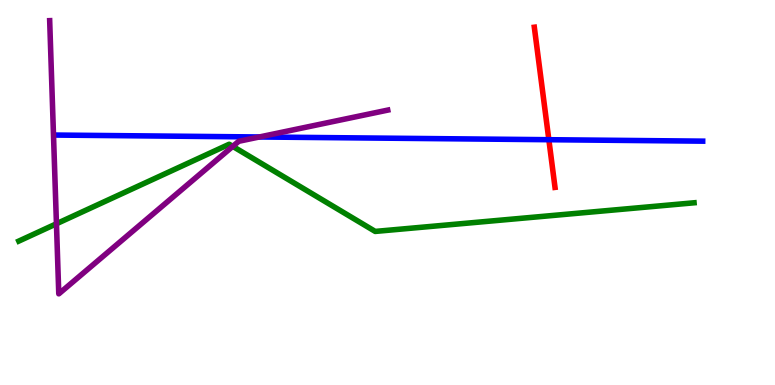[{'lines': ['blue', 'red'], 'intersections': [{'x': 7.08, 'y': 6.37}]}, {'lines': ['green', 'red'], 'intersections': []}, {'lines': ['purple', 'red'], 'intersections': []}, {'lines': ['blue', 'green'], 'intersections': []}, {'lines': ['blue', 'purple'], 'intersections': [{'x': 3.35, 'y': 6.44}]}, {'lines': ['green', 'purple'], 'intersections': [{'x': 0.728, 'y': 4.19}, {'x': 3.0, 'y': 6.2}]}]